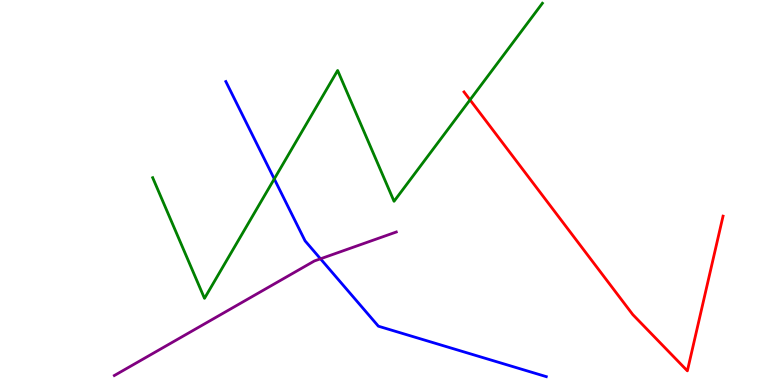[{'lines': ['blue', 'red'], 'intersections': []}, {'lines': ['green', 'red'], 'intersections': [{'x': 6.06, 'y': 7.41}]}, {'lines': ['purple', 'red'], 'intersections': []}, {'lines': ['blue', 'green'], 'intersections': [{'x': 3.54, 'y': 5.35}]}, {'lines': ['blue', 'purple'], 'intersections': [{'x': 4.14, 'y': 3.28}]}, {'lines': ['green', 'purple'], 'intersections': []}]